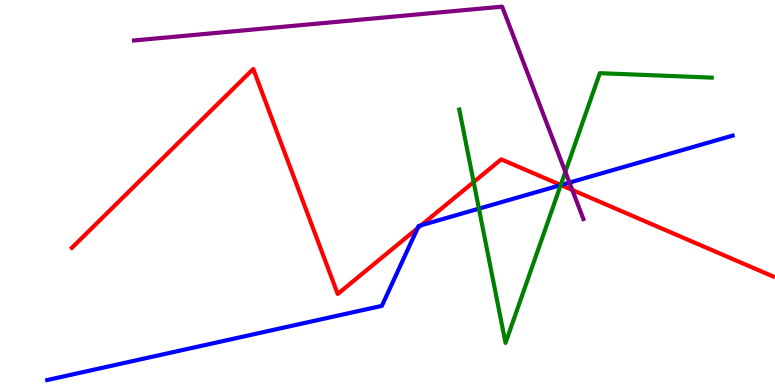[{'lines': ['blue', 'red'], 'intersections': [{'x': 5.39, 'y': 4.07}, {'x': 5.43, 'y': 4.15}, {'x': 7.24, 'y': 5.19}]}, {'lines': ['green', 'red'], 'intersections': [{'x': 6.11, 'y': 5.27}, {'x': 7.24, 'y': 5.2}]}, {'lines': ['purple', 'red'], 'intersections': [{'x': 7.38, 'y': 5.07}]}, {'lines': ['blue', 'green'], 'intersections': [{'x': 6.18, 'y': 4.58}, {'x': 7.23, 'y': 5.19}]}, {'lines': ['blue', 'purple'], 'intersections': [{'x': 7.35, 'y': 5.26}]}, {'lines': ['green', 'purple'], 'intersections': [{'x': 7.29, 'y': 5.54}]}]